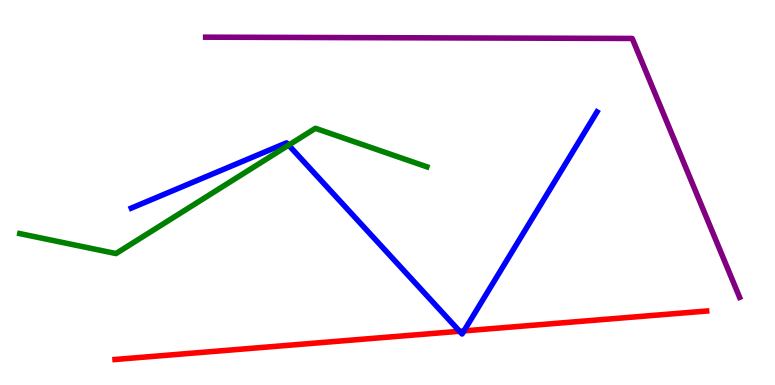[{'lines': ['blue', 'red'], 'intersections': [{'x': 5.93, 'y': 1.4}, {'x': 5.99, 'y': 1.4}]}, {'lines': ['green', 'red'], 'intersections': []}, {'lines': ['purple', 'red'], 'intersections': []}, {'lines': ['blue', 'green'], 'intersections': [{'x': 3.72, 'y': 6.23}]}, {'lines': ['blue', 'purple'], 'intersections': []}, {'lines': ['green', 'purple'], 'intersections': []}]